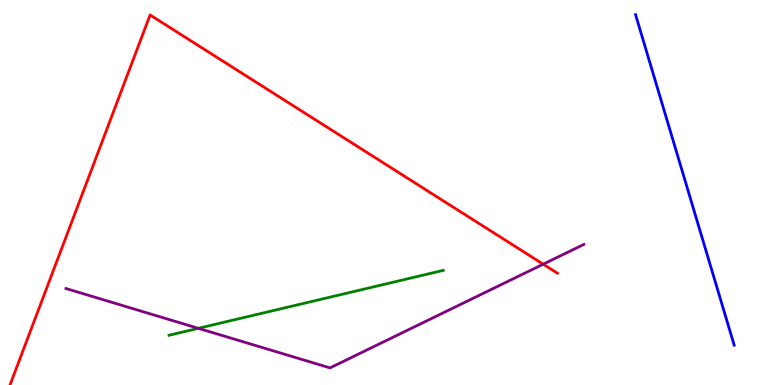[{'lines': ['blue', 'red'], 'intersections': []}, {'lines': ['green', 'red'], 'intersections': []}, {'lines': ['purple', 'red'], 'intersections': [{'x': 7.01, 'y': 3.14}]}, {'lines': ['blue', 'green'], 'intersections': []}, {'lines': ['blue', 'purple'], 'intersections': []}, {'lines': ['green', 'purple'], 'intersections': [{'x': 2.56, 'y': 1.47}]}]